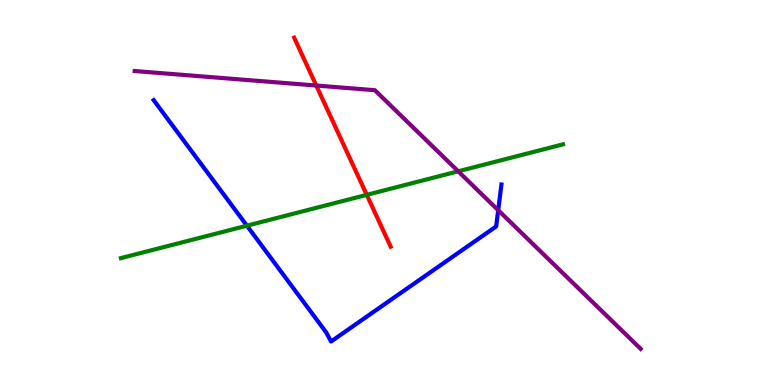[{'lines': ['blue', 'red'], 'intersections': []}, {'lines': ['green', 'red'], 'intersections': [{'x': 4.73, 'y': 4.94}]}, {'lines': ['purple', 'red'], 'intersections': [{'x': 4.08, 'y': 7.78}]}, {'lines': ['blue', 'green'], 'intersections': [{'x': 3.19, 'y': 4.14}]}, {'lines': ['blue', 'purple'], 'intersections': [{'x': 6.43, 'y': 4.54}]}, {'lines': ['green', 'purple'], 'intersections': [{'x': 5.91, 'y': 5.55}]}]